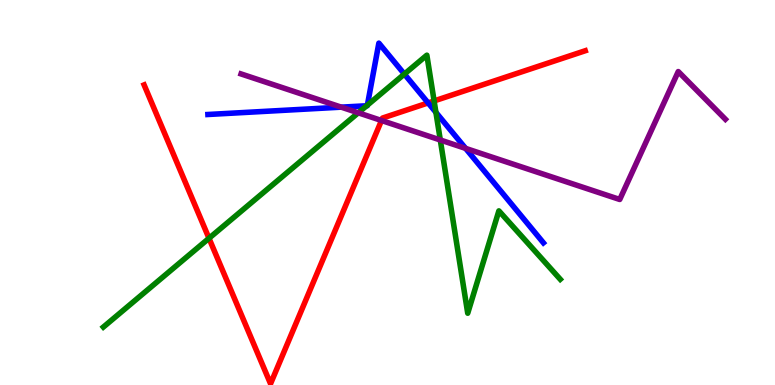[{'lines': ['blue', 'red'], 'intersections': [{'x': 5.52, 'y': 7.33}]}, {'lines': ['green', 'red'], 'intersections': [{'x': 2.7, 'y': 3.81}, {'x': 5.6, 'y': 7.38}]}, {'lines': ['purple', 'red'], 'intersections': [{'x': 4.92, 'y': 6.87}]}, {'lines': ['blue', 'green'], 'intersections': [{'x': 4.73, 'y': 7.25}, {'x': 4.74, 'y': 7.27}, {'x': 5.22, 'y': 8.08}, {'x': 5.62, 'y': 7.08}]}, {'lines': ['blue', 'purple'], 'intersections': [{'x': 4.4, 'y': 7.22}, {'x': 6.01, 'y': 6.15}]}, {'lines': ['green', 'purple'], 'intersections': [{'x': 4.62, 'y': 7.07}, {'x': 5.68, 'y': 6.36}]}]